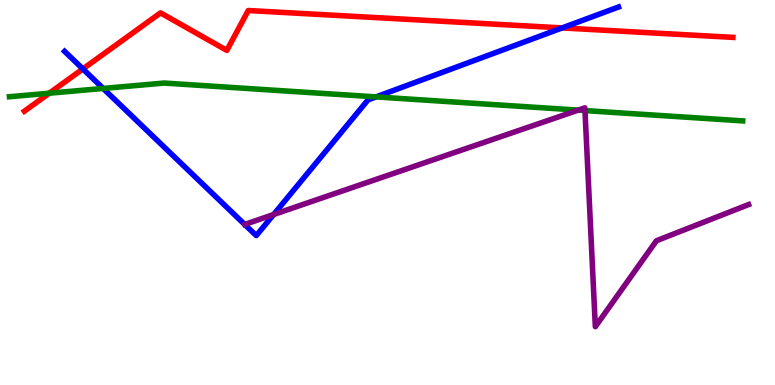[{'lines': ['blue', 'red'], 'intersections': [{'x': 1.07, 'y': 8.21}, {'x': 7.25, 'y': 9.27}]}, {'lines': ['green', 'red'], 'intersections': [{'x': 0.636, 'y': 7.58}]}, {'lines': ['purple', 'red'], 'intersections': []}, {'lines': ['blue', 'green'], 'intersections': [{'x': 1.33, 'y': 7.7}, {'x': 4.85, 'y': 7.48}]}, {'lines': ['blue', 'purple'], 'intersections': [{'x': 3.53, 'y': 4.43}]}, {'lines': ['green', 'purple'], 'intersections': [{'x': 7.46, 'y': 7.14}, {'x': 7.55, 'y': 7.13}]}]